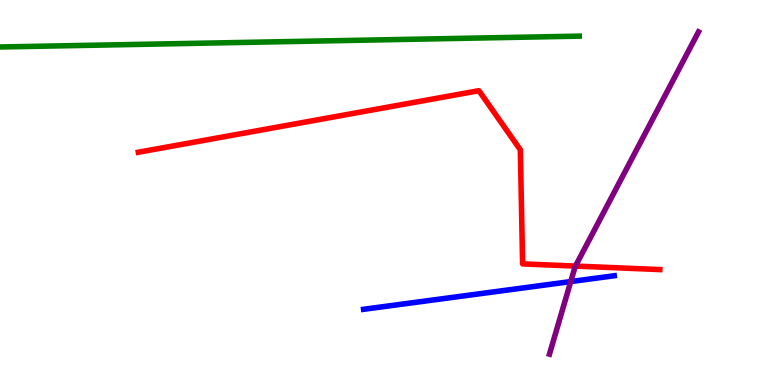[{'lines': ['blue', 'red'], 'intersections': []}, {'lines': ['green', 'red'], 'intersections': []}, {'lines': ['purple', 'red'], 'intersections': [{'x': 7.43, 'y': 3.09}]}, {'lines': ['blue', 'green'], 'intersections': []}, {'lines': ['blue', 'purple'], 'intersections': [{'x': 7.36, 'y': 2.69}]}, {'lines': ['green', 'purple'], 'intersections': []}]